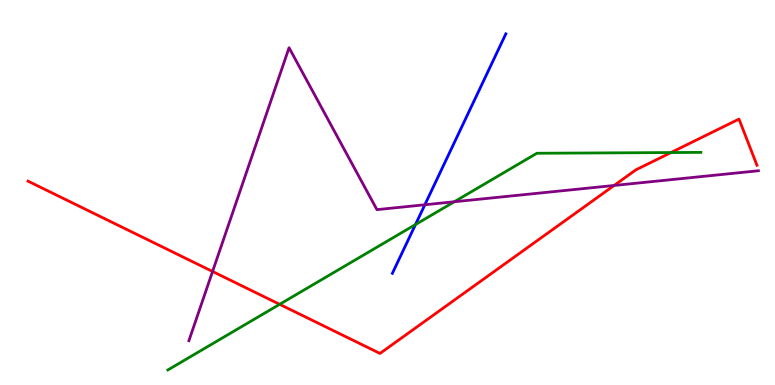[{'lines': ['blue', 'red'], 'intersections': []}, {'lines': ['green', 'red'], 'intersections': [{'x': 3.61, 'y': 2.1}, {'x': 8.66, 'y': 6.04}]}, {'lines': ['purple', 'red'], 'intersections': [{'x': 2.74, 'y': 2.95}, {'x': 7.92, 'y': 5.18}]}, {'lines': ['blue', 'green'], 'intersections': [{'x': 5.36, 'y': 4.17}]}, {'lines': ['blue', 'purple'], 'intersections': [{'x': 5.48, 'y': 4.68}]}, {'lines': ['green', 'purple'], 'intersections': [{'x': 5.86, 'y': 4.76}]}]